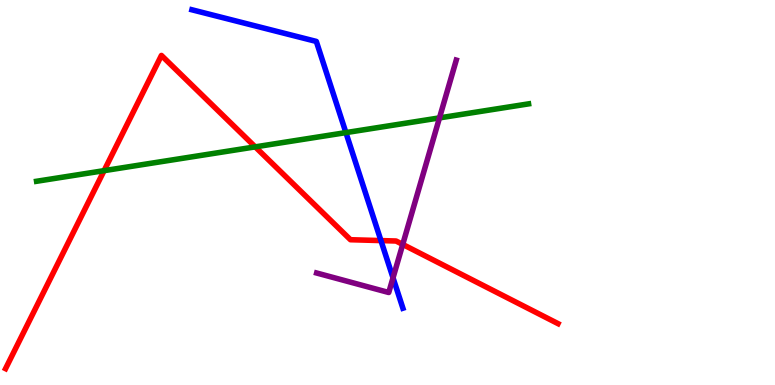[{'lines': ['blue', 'red'], 'intersections': [{'x': 4.92, 'y': 3.75}]}, {'lines': ['green', 'red'], 'intersections': [{'x': 1.34, 'y': 5.57}, {'x': 3.29, 'y': 6.18}]}, {'lines': ['purple', 'red'], 'intersections': [{'x': 5.2, 'y': 3.65}]}, {'lines': ['blue', 'green'], 'intersections': [{'x': 4.46, 'y': 6.56}]}, {'lines': ['blue', 'purple'], 'intersections': [{'x': 5.07, 'y': 2.78}]}, {'lines': ['green', 'purple'], 'intersections': [{'x': 5.67, 'y': 6.94}]}]